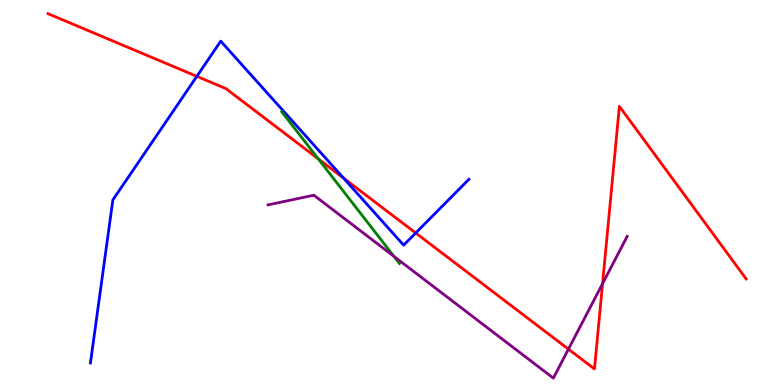[{'lines': ['blue', 'red'], 'intersections': [{'x': 2.54, 'y': 8.02}, {'x': 4.43, 'y': 5.38}, {'x': 5.36, 'y': 3.95}]}, {'lines': ['green', 'red'], 'intersections': [{'x': 4.11, 'y': 5.87}]}, {'lines': ['purple', 'red'], 'intersections': [{'x': 7.33, 'y': 0.931}, {'x': 7.77, 'y': 2.63}]}, {'lines': ['blue', 'green'], 'intersections': []}, {'lines': ['blue', 'purple'], 'intersections': []}, {'lines': ['green', 'purple'], 'intersections': [{'x': 5.08, 'y': 3.34}]}]